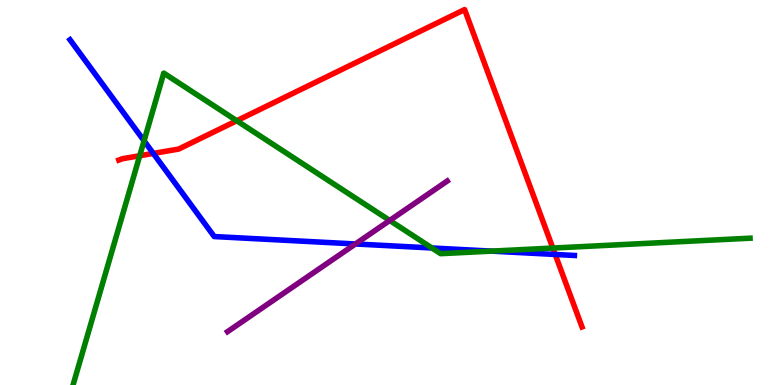[{'lines': ['blue', 'red'], 'intersections': [{'x': 1.98, 'y': 6.02}, {'x': 7.16, 'y': 3.39}]}, {'lines': ['green', 'red'], 'intersections': [{'x': 1.8, 'y': 5.95}, {'x': 3.05, 'y': 6.86}, {'x': 7.13, 'y': 3.56}]}, {'lines': ['purple', 'red'], 'intersections': []}, {'lines': ['blue', 'green'], 'intersections': [{'x': 1.86, 'y': 6.34}, {'x': 5.57, 'y': 3.56}, {'x': 6.34, 'y': 3.48}]}, {'lines': ['blue', 'purple'], 'intersections': [{'x': 4.59, 'y': 3.66}]}, {'lines': ['green', 'purple'], 'intersections': [{'x': 5.03, 'y': 4.27}]}]